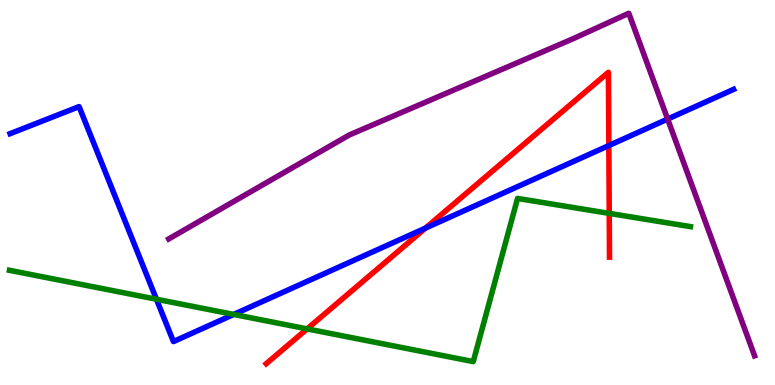[{'lines': ['blue', 'red'], 'intersections': [{'x': 5.49, 'y': 4.08}, {'x': 7.86, 'y': 6.22}]}, {'lines': ['green', 'red'], 'intersections': [{'x': 3.96, 'y': 1.46}, {'x': 7.86, 'y': 4.46}]}, {'lines': ['purple', 'red'], 'intersections': []}, {'lines': ['blue', 'green'], 'intersections': [{'x': 2.02, 'y': 2.23}, {'x': 3.02, 'y': 1.83}]}, {'lines': ['blue', 'purple'], 'intersections': [{'x': 8.61, 'y': 6.91}]}, {'lines': ['green', 'purple'], 'intersections': []}]